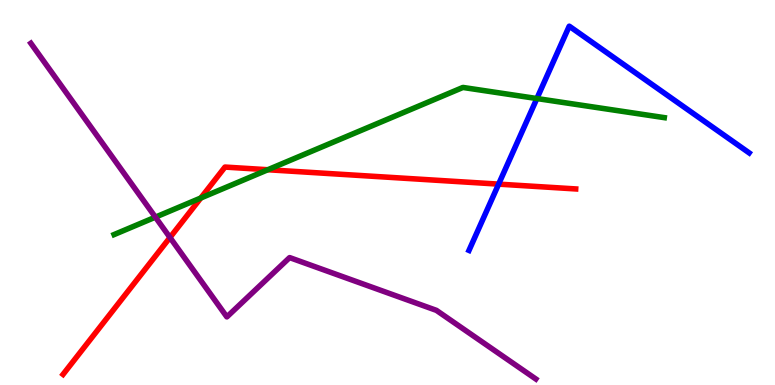[{'lines': ['blue', 'red'], 'intersections': [{'x': 6.43, 'y': 5.22}]}, {'lines': ['green', 'red'], 'intersections': [{'x': 2.59, 'y': 4.86}, {'x': 3.46, 'y': 5.59}]}, {'lines': ['purple', 'red'], 'intersections': [{'x': 2.19, 'y': 3.83}]}, {'lines': ['blue', 'green'], 'intersections': [{'x': 6.93, 'y': 7.44}]}, {'lines': ['blue', 'purple'], 'intersections': []}, {'lines': ['green', 'purple'], 'intersections': [{'x': 2.01, 'y': 4.36}]}]